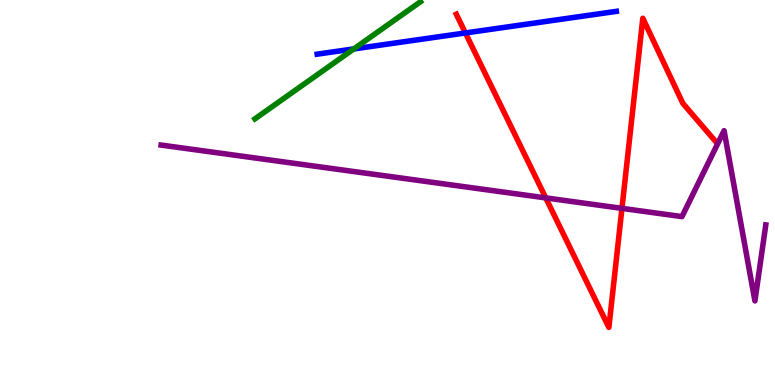[{'lines': ['blue', 'red'], 'intersections': [{'x': 6.01, 'y': 9.14}]}, {'lines': ['green', 'red'], 'intersections': []}, {'lines': ['purple', 'red'], 'intersections': [{'x': 7.04, 'y': 4.86}, {'x': 8.03, 'y': 4.59}]}, {'lines': ['blue', 'green'], 'intersections': [{'x': 4.57, 'y': 8.73}]}, {'lines': ['blue', 'purple'], 'intersections': []}, {'lines': ['green', 'purple'], 'intersections': []}]